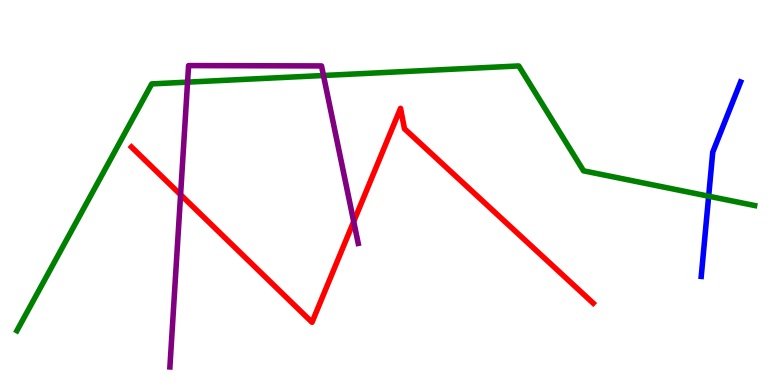[{'lines': ['blue', 'red'], 'intersections': []}, {'lines': ['green', 'red'], 'intersections': []}, {'lines': ['purple', 'red'], 'intersections': [{'x': 2.33, 'y': 4.94}, {'x': 4.56, 'y': 4.25}]}, {'lines': ['blue', 'green'], 'intersections': [{'x': 9.14, 'y': 4.9}]}, {'lines': ['blue', 'purple'], 'intersections': []}, {'lines': ['green', 'purple'], 'intersections': [{'x': 2.42, 'y': 7.87}, {'x': 4.17, 'y': 8.04}]}]